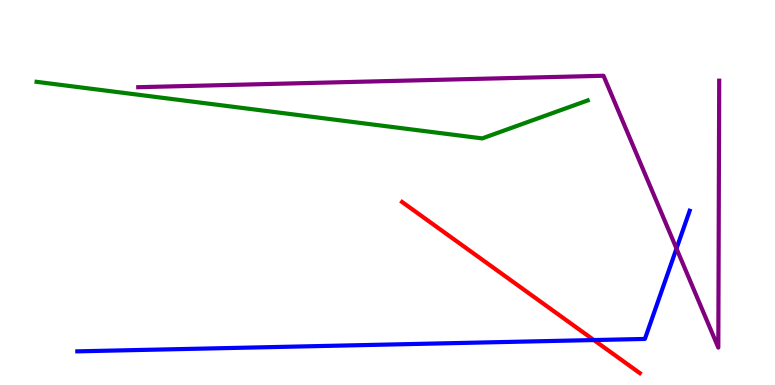[{'lines': ['blue', 'red'], 'intersections': [{'x': 7.66, 'y': 1.17}]}, {'lines': ['green', 'red'], 'intersections': []}, {'lines': ['purple', 'red'], 'intersections': []}, {'lines': ['blue', 'green'], 'intersections': []}, {'lines': ['blue', 'purple'], 'intersections': [{'x': 8.73, 'y': 3.54}]}, {'lines': ['green', 'purple'], 'intersections': []}]